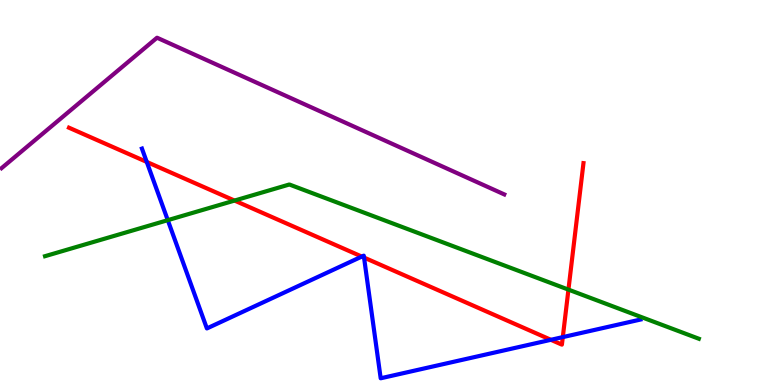[{'lines': ['blue', 'red'], 'intersections': [{'x': 1.89, 'y': 5.79}, {'x': 4.67, 'y': 3.34}, {'x': 4.7, 'y': 3.31}, {'x': 7.11, 'y': 1.17}, {'x': 7.26, 'y': 1.24}]}, {'lines': ['green', 'red'], 'intersections': [{'x': 3.03, 'y': 4.79}, {'x': 7.33, 'y': 2.48}]}, {'lines': ['purple', 'red'], 'intersections': []}, {'lines': ['blue', 'green'], 'intersections': [{'x': 2.16, 'y': 4.28}]}, {'lines': ['blue', 'purple'], 'intersections': []}, {'lines': ['green', 'purple'], 'intersections': []}]